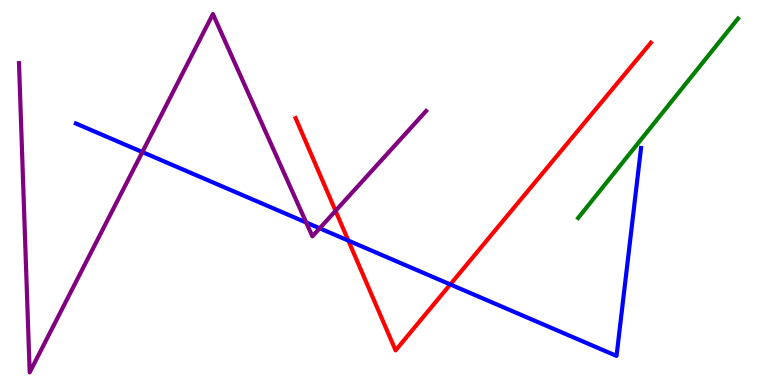[{'lines': ['blue', 'red'], 'intersections': [{'x': 4.49, 'y': 3.75}, {'x': 5.81, 'y': 2.61}]}, {'lines': ['green', 'red'], 'intersections': []}, {'lines': ['purple', 'red'], 'intersections': [{'x': 4.33, 'y': 4.52}]}, {'lines': ['blue', 'green'], 'intersections': []}, {'lines': ['blue', 'purple'], 'intersections': [{'x': 1.84, 'y': 6.05}, {'x': 3.95, 'y': 4.22}, {'x': 4.13, 'y': 4.07}]}, {'lines': ['green', 'purple'], 'intersections': []}]